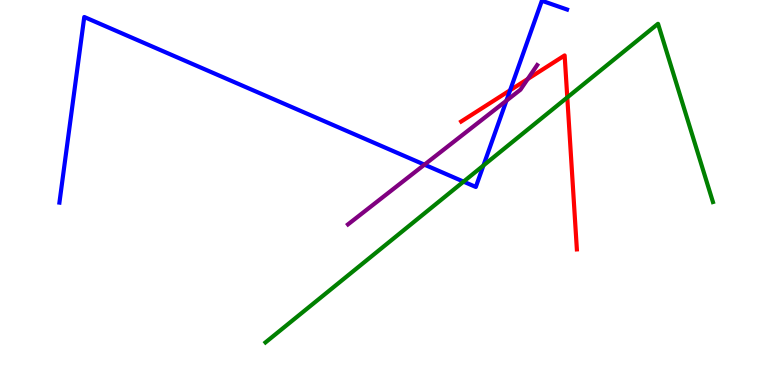[{'lines': ['blue', 'red'], 'intersections': [{'x': 6.58, 'y': 7.66}]}, {'lines': ['green', 'red'], 'intersections': [{'x': 7.32, 'y': 7.47}]}, {'lines': ['purple', 'red'], 'intersections': [{'x': 6.81, 'y': 7.95}]}, {'lines': ['blue', 'green'], 'intersections': [{'x': 5.98, 'y': 5.28}, {'x': 6.24, 'y': 5.7}]}, {'lines': ['blue', 'purple'], 'intersections': [{'x': 5.48, 'y': 5.72}, {'x': 6.53, 'y': 7.39}]}, {'lines': ['green', 'purple'], 'intersections': []}]